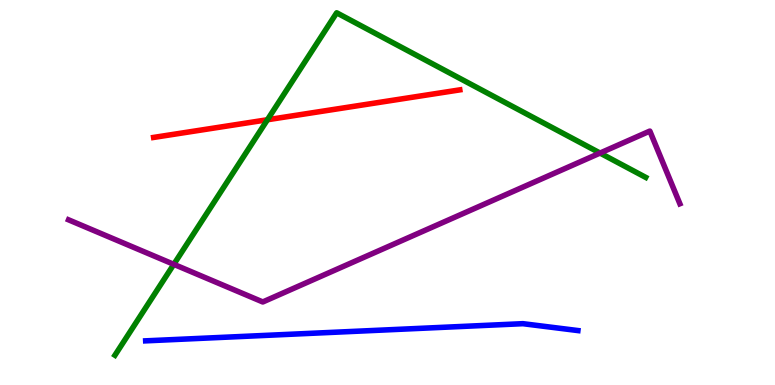[{'lines': ['blue', 'red'], 'intersections': []}, {'lines': ['green', 'red'], 'intersections': [{'x': 3.45, 'y': 6.89}]}, {'lines': ['purple', 'red'], 'intersections': []}, {'lines': ['blue', 'green'], 'intersections': []}, {'lines': ['blue', 'purple'], 'intersections': []}, {'lines': ['green', 'purple'], 'intersections': [{'x': 2.24, 'y': 3.13}, {'x': 7.74, 'y': 6.02}]}]